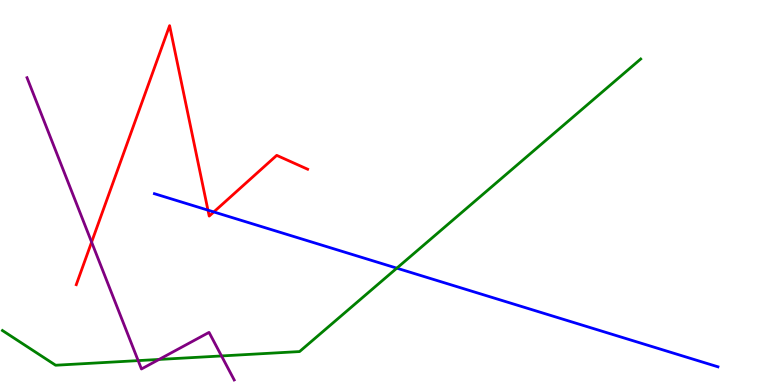[{'lines': ['blue', 'red'], 'intersections': [{'x': 2.68, 'y': 4.54}, {'x': 2.76, 'y': 4.5}]}, {'lines': ['green', 'red'], 'intersections': []}, {'lines': ['purple', 'red'], 'intersections': [{'x': 1.18, 'y': 3.71}]}, {'lines': ['blue', 'green'], 'intersections': [{'x': 5.12, 'y': 3.03}]}, {'lines': ['blue', 'purple'], 'intersections': []}, {'lines': ['green', 'purple'], 'intersections': [{'x': 1.78, 'y': 0.633}, {'x': 2.05, 'y': 0.664}, {'x': 2.86, 'y': 0.755}]}]